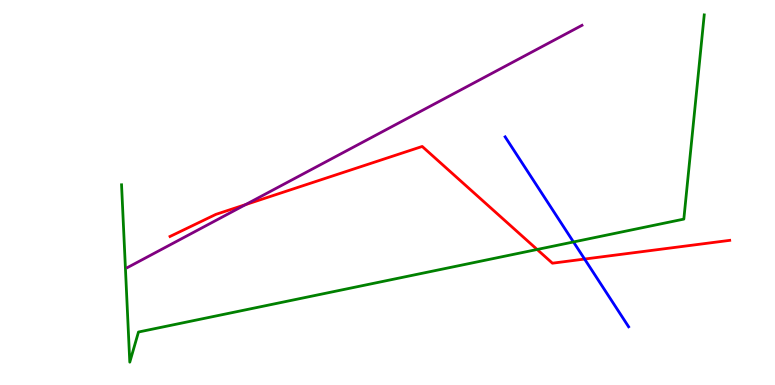[{'lines': ['blue', 'red'], 'intersections': [{'x': 7.54, 'y': 3.27}]}, {'lines': ['green', 'red'], 'intersections': [{'x': 6.93, 'y': 3.52}]}, {'lines': ['purple', 'red'], 'intersections': [{'x': 3.17, 'y': 4.69}]}, {'lines': ['blue', 'green'], 'intersections': [{'x': 7.4, 'y': 3.72}]}, {'lines': ['blue', 'purple'], 'intersections': []}, {'lines': ['green', 'purple'], 'intersections': []}]